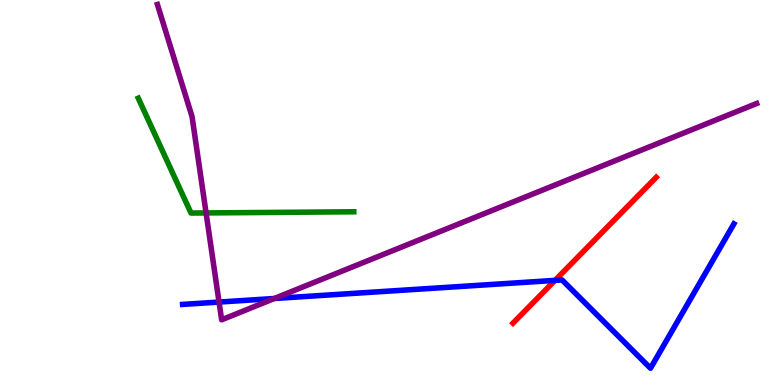[{'lines': ['blue', 'red'], 'intersections': [{'x': 7.16, 'y': 2.72}]}, {'lines': ['green', 'red'], 'intersections': []}, {'lines': ['purple', 'red'], 'intersections': []}, {'lines': ['blue', 'green'], 'intersections': []}, {'lines': ['blue', 'purple'], 'intersections': [{'x': 2.83, 'y': 2.15}, {'x': 3.54, 'y': 2.25}]}, {'lines': ['green', 'purple'], 'intersections': [{'x': 2.66, 'y': 4.47}]}]